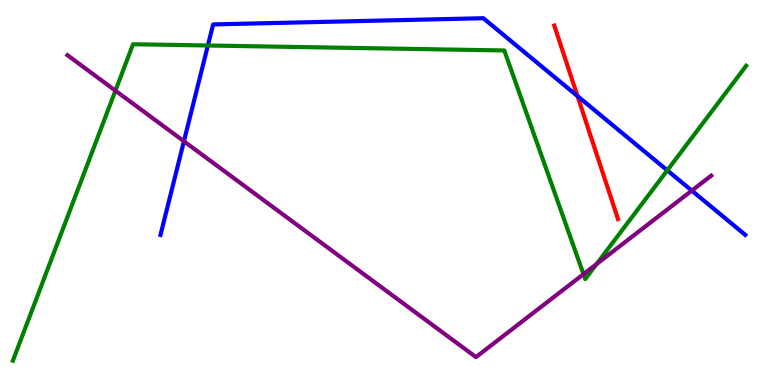[{'lines': ['blue', 'red'], 'intersections': [{'x': 7.45, 'y': 7.5}]}, {'lines': ['green', 'red'], 'intersections': []}, {'lines': ['purple', 'red'], 'intersections': []}, {'lines': ['blue', 'green'], 'intersections': [{'x': 2.68, 'y': 8.82}, {'x': 8.61, 'y': 5.58}]}, {'lines': ['blue', 'purple'], 'intersections': [{'x': 2.37, 'y': 6.33}, {'x': 8.93, 'y': 5.05}]}, {'lines': ['green', 'purple'], 'intersections': [{'x': 1.49, 'y': 7.65}, {'x': 7.53, 'y': 2.88}, {'x': 7.7, 'y': 3.14}]}]